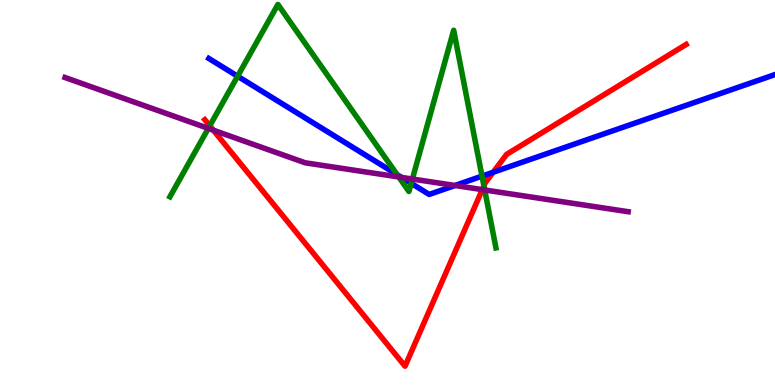[{'lines': ['blue', 'red'], 'intersections': [{'x': 6.36, 'y': 5.53}]}, {'lines': ['green', 'red'], 'intersections': [{'x': 2.71, 'y': 6.73}, {'x': 6.24, 'y': 5.17}]}, {'lines': ['purple', 'red'], 'intersections': [{'x': 2.75, 'y': 6.62}, {'x': 6.22, 'y': 5.07}]}, {'lines': ['blue', 'green'], 'intersections': [{'x': 3.07, 'y': 8.02}, {'x': 5.12, 'y': 5.46}, {'x': 5.31, 'y': 5.24}, {'x': 6.22, 'y': 5.43}]}, {'lines': ['blue', 'purple'], 'intersections': [{'x': 5.18, 'y': 5.39}, {'x': 5.87, 'y': 5.18}]}, {'lines': ['green', 'purple'], 'intersections': [{'x': 2.69, 'y': 6.67}, {'x': 5.15, 'y': 5.4}, {'x': 5.32, 'y': 5.35}, {'x': 6.25, 'y': 5.07}]}]